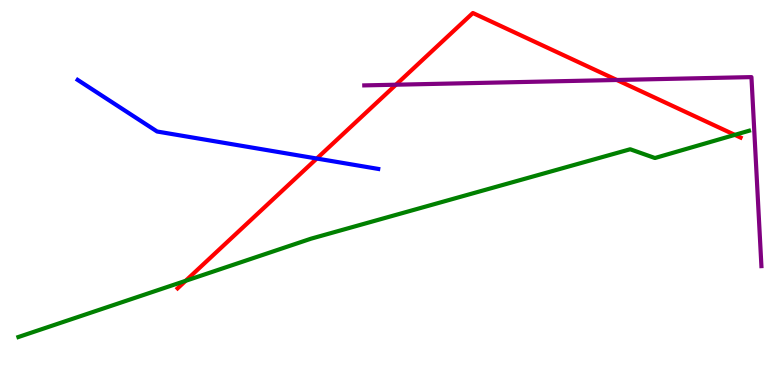[{'lines': ['blue', 'red'], 'intersections': [{'x': 4.09, 'y': 5.88}]}, {'lines': ['green', 'red'], 'intersections': [{'x': 2.4, 'y': 2.71}, {'x': 9.48, 'y': 6.5}]}, {'lines': ['purple', 'red'], 'intersections': [{'x': 5.11, 'y': 7.8}, {'x': 7.96, 'y': 7.92}]}, {'lines': ['blue', 'green'], 'intersections': []}, {'lines': ['blue', 'purple'], 'intersections': []}, {'lines': ['green', 'purple'], 'intersections': []}]